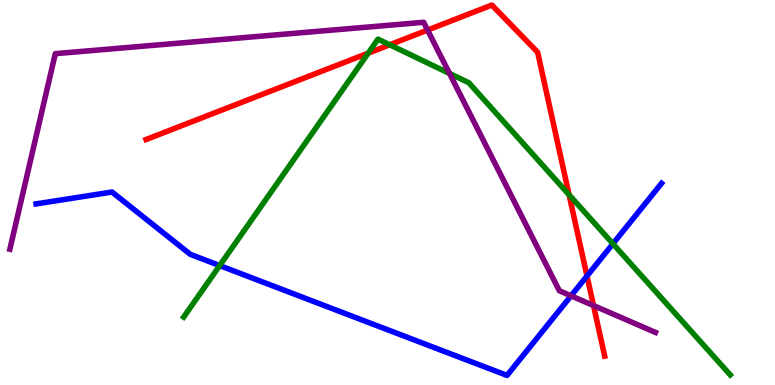[{'lines': ['blue', 'red'], 'intersections': [{'x': 7.57, 'y': 2.83}]}, {'lines': ['green', 'red'], 'intersections': [{'x': 4.75, 'y': 8.62}, {'x': 5.03, 'y': 8.84}, {'x': 7.34, 'y': 4.94}]}, {'lines': ['purple', 'red'], 'intersections': [{'x': 5.52, 'y': 9.22}, {'x': 7.66, 'y': 2.06}]}, {'lines': ['blue', 'green'], 'intersections': [{'x': 2.83, 'y': 3.1}, {'x': 7.91, 'y': 3.67}]}, {'lines': ['blue', 'purple'], 'intersections': [{'x': 7.37, 'y': 2.32}]}, {'lines': ['green', 'purple'], 'intersections': [{'x': 5.8, 'y': 8.09}]}]